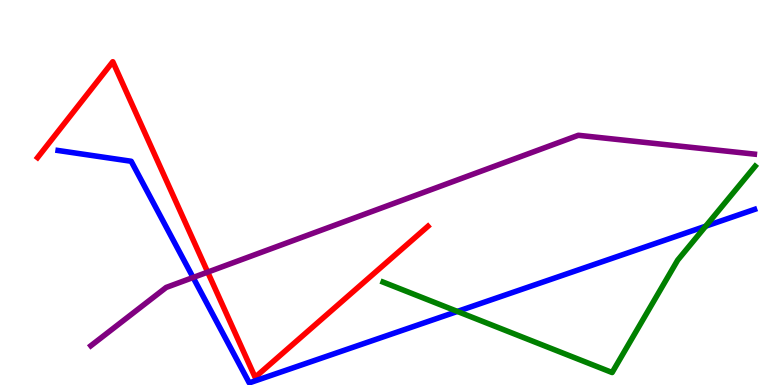[{'lines': ['blue', 'red'], 'intersections': []}, {'lines': ['green', 'red'], 'intersections': []}, {'lines': ['purple', 'red'], 'intersections': [{'x': 2.68, 'y': 2.93}]}, {'lines': ['blue', 'green'], 'intersections': [{'x': 5.9, 'y': 1.91}, {'x': 9.11, 'y': 4.13}]}, {'lines': ['blue', 'purple'], 'intersections': [{'x': 2.49, 'y': 2.79}]}, {'lines': ['green', 'purple'], 'intersections': []}]